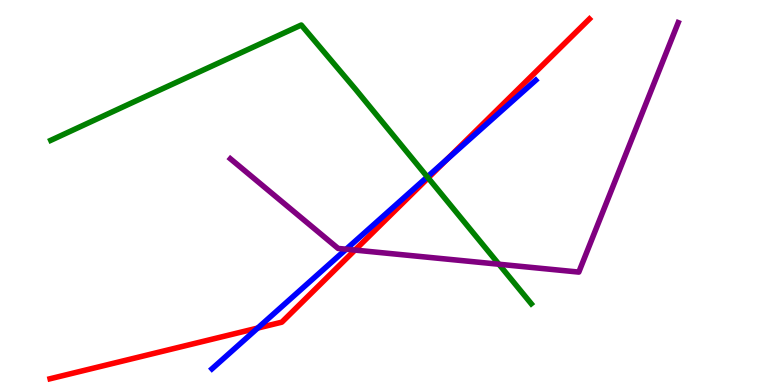[{'lines': ['blue', 'red'], 'intersections': [{'x': 3.33, 'y': 1.48}, {'x': 5.77, 'y': 5.87}]}, {'lines': ['green', 'red'], 'intersections': [{'x': 5.52, 'y': 5.38}]}, {'lines': ['purple', 'red'], 'intersections': [{'x': 4.58, 'y': 3.5}]}, {'lines': ['blue', 'green'], 'intersections': [{'x': 5.51, 'y': 5.41}]}, {'lines': ['blue', 'purple'], 'intersections': [{'x': 4.47, 'y': 3.53}]}, {'lines': ['green', 'purple'], 'intersections': [{'x': 6.44, 'y': 3.14}]}]